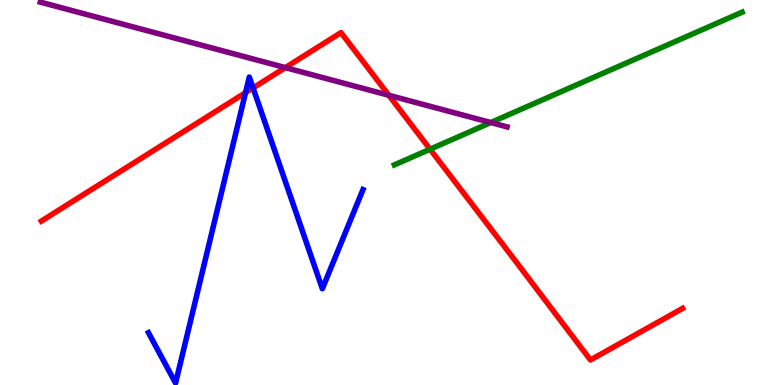[{'lines': ['blue', 'red'], 'intersections': [{'x': 3.17, 'y': 7.59}, {'x': 3.27, 'y': 7.72}]}, {'lines': ['green', 'red'], 'intersections': [{'x': 5.55, 'y': 6.12}]}, {'lines': ['purple', 'red'], 'intersections': [{'x': 3.68, 'y': 8.24}, {'x': 5.02, 'y': 7.53}]}, {'lines': ['blue', 'green'], 'intersections': []}, {'lines': ['blue', 'purple'], 'intersections': []}, {'lines': ['green', 'purple'], 'intersections': [{'x': 6.33, 'y': 6.82}]}]